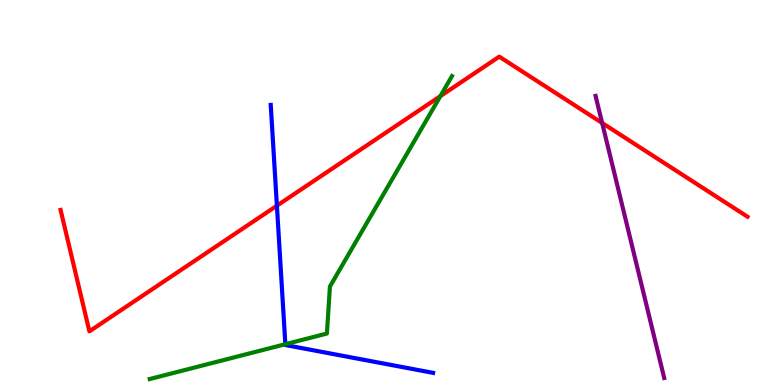[{'lines': ['blue', 'red'], 'intersections': [{'x': 3.57, 'y': 4.66}]}, {'lines': ['green', 'red'], 'intersections': [{'x': 5.68, 'y': 7.5}]}, {'lines': ['purple', 'red'], 'intersections': [{'x': 7.77, 'y': 6.81}]}, {'lines': ['blue', 'green'], 'intersections': [{'x': 3.68, 'y': 1.06}]}, {'lines': ['blue', 'purple'], 'intersections': []}, {'lines': ['green', 'purple'], 'intersections': []}]